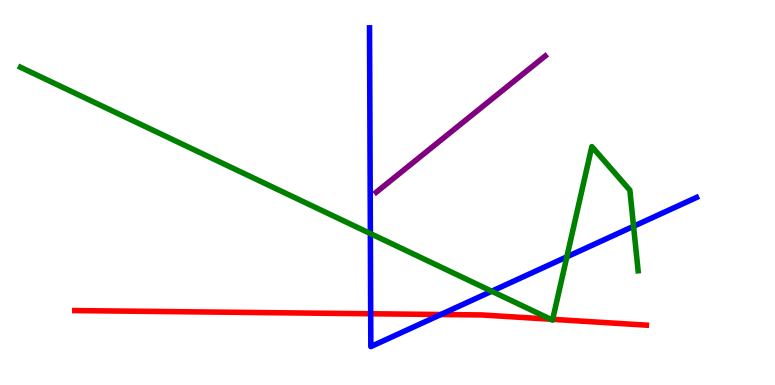[{'lines': ['blue', 'red'], 'intersections': [{'x': 4.78, 'y': 1.85}, {'x': 5.69, 'y': 1.83}]}, {'lines': ['green', 'red'], 'intersections': [{'x': 7.1, 'y': 1.71}, {'x': 7.13, 'y': 1.71}]}, {'lines': ['purple', 'red'], 'intersections': []}, {'lines': ['blue', 'green'], 'intersections': [{'x': 4.78, 'y': 3.93}, {'x': 6.34, 'y': 2.44}, {'x': 7.31, 'y': 3.33}, {'x': 8.17, 'y': 4.12}]}, {'lines': ['blue', 'purple'], 'intersections': []}, {'lines': ['green', 'purple'], 'intersections': []}]